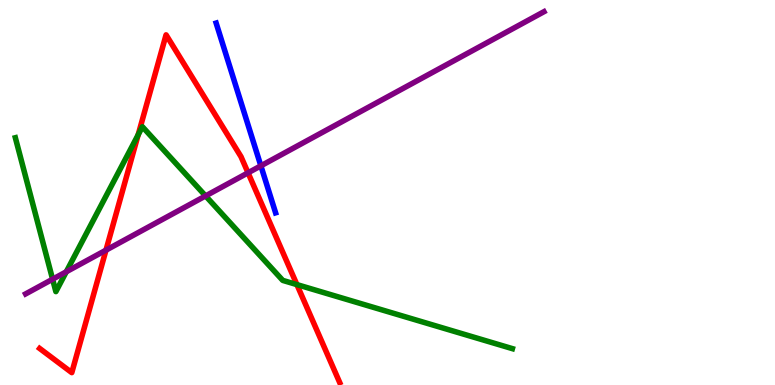[{'lines': ['blue', 'red'], 'intersections': []}, {'lines': ['green', 'red'], 'intersections': [{'x': 1.78, 'y': 6.5}, {'x': 3.83, 'y': 2.61}]}, {'lines': ['purple', 'red'], 'intersections': [{'x': 1.37, 'y': 3.5}, {'x': 3.2, 'y': 5.51}]}, {'lines': ['blue', 'green'], 'intersections': []}, {'lines': ['blue', 'purple'], 'intersections': [{'x': 3.37, 'y': 5.69}]}, {'lines': ['green', 'purple'], 'intersections': [{'x': 0.679, 'y': 2.75}, {'x': 0.855, 'y': 2.94}, {'x': 2.65, 'y': 4.91}]}]